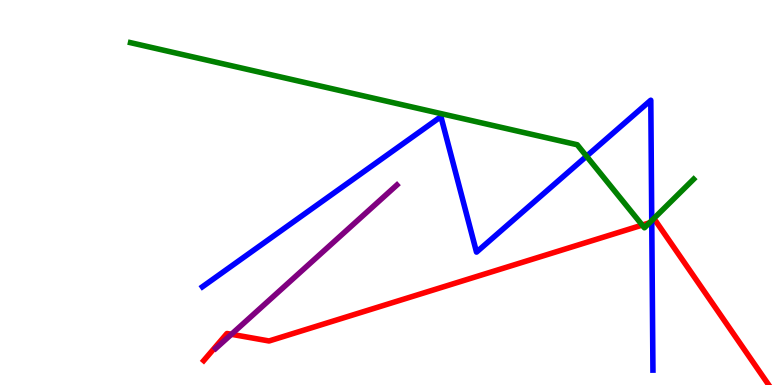[{'lines': ['blue', 'red'], 'intersections': [{'x': 8.41, 'y': 4.23}]}, {'lines': ['green', 'red'], 'intersections': [{'x': 8.29, 'y': 4.15}, {'x': 8.38, 'y': 4.21}]}, {'lines': ['purple', 'red'], 'intersections': [{'x': 2.99, 'y': 1.32}]}, {'lines': ['blue', 'green'], 'intersections': [{'x': 7.57, 'y': 5.94}, {'x': 8.41, 'y': 4.27}]}, {'lines': ['blue', 'purple'], 'intersections': []}, {'lines': ['green', 'purple'], 'intersections': []}]